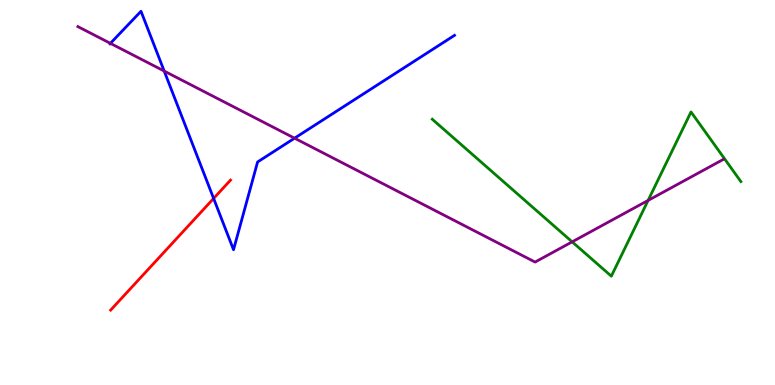[{'lines': ['blue', 'red'], 'intersections': [{'x': 2.76, 'y': 4.85}]}, {'lines': ['green', 'red'], 'intersections': []}, {'lines': ['purple', 'red'], 'intersections': []}, {'lines': ['blue', 'green'], 'intersections': []}, {'lines': ['blue', 'purple'], 'intersections': [{'x': 1.42, 'y': 8.87}, {'x': 2.12, 'y': 8.15}, {'x': 3.8, 'y': 6.41}]}, {'lines': ['green', 'purple'], 'intersections': [{'x': 7.38, 'y': 3.72}, {'x': 8.36, 'y': 4.79}]}]